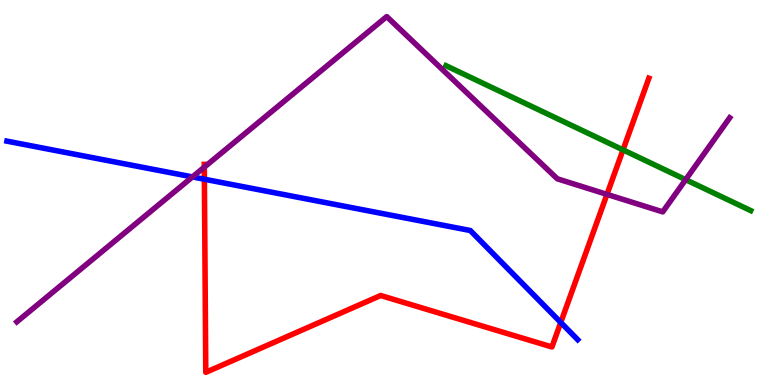[{'lines': ['blue', 'red'], 'intersections': [{'x': 2.64, 'y': 5.34}, {'x': 7.24, 'y': 1.62}]}, {'lines': ['green', 'red'], 'intersections': [{'x': 8.04, 'y': 6.11}]}, {'lines': ['purple', 'red'], 'intersections': [{'x': 2.64, 'y': 5.66}, {'x': 7.83, 'y': 4.95}]}, {'lines': ['blue', 'green'], 'intersections': []}, {'lines': ['blue', 'purple'], 'intersections': [{'x': 2.48, 'y': 5.4}]}, {'lines': ['green', 'purple'], 'intersections': [{'x': 8.85, 'y': 5.33}]}]